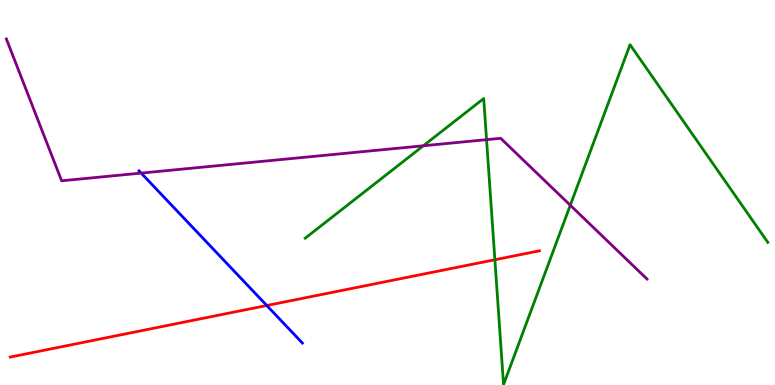[{'lines': ['blue', 'red'], 'intersections': [{'x': 3.44, 'y': 2.06}]}, {'lines': ['green', 'red'], 'intersections': [{'x': 6.39, 'y': 3.25}]}, {'lines': ['purple', 'red'], 'intersections': []}, {'lines': ['blue', 'green'], 'intersections': []}, {'lines': ['blue', 'purple'], 'intersections': [{'x': 1.82, 'y': 5.5}]}, {'lines': ['green', 'purple'], 'intersections': [{'x': 5.46, 'y': 6.21}, {'x': 6.28, 'y': 6.37}, {'x': 7.36, 'y': 4.67}]}]